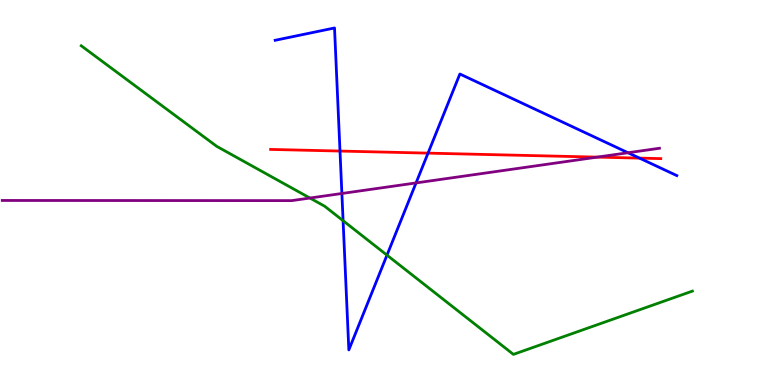[{'lines': ['blue', 'red'], 'intersections': [{'x': 4.39, 'y': 6.08}, {'x': 5.52, 'y': 6.02}, {'x': 8.25, 'y': 5.89}]}, {'lines': ['green', 'red'], 'intersections': []}, {'lines': ['purple', 'red'], 'intersections': [{'x': 7.71, 'y': 5.92}]}, {'lines': ['blue', 'green'], 'intersections': [{'x': 4.43, 'y': 4.27}, {'x': 4.99, 'y': 3.37}]}, {'lines': ['blue', 'purple'], 'intersections': [{'x': 4.41, 'y': 4.97}, {'x': 5.37, 'y': 5.25}, {'x': 8.1, 'y': 6.03}]}, {'lines': ['green', 'purple'], 'intersections': [{'x': 4.0, 'y': 4.86}]}]